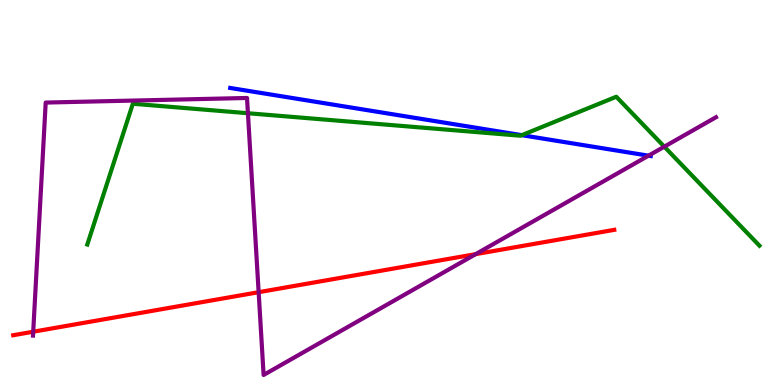[{'lines': ['blue', 'red'], 'intersections': []}, {'lines': ['green', 'red'], 'intersections': []}, {'lines': ['purple', 'red'], 'intersections': [{'x': 0.428, 'y': 1.38}, {'x': 3.34, 'y': 2.41}, {'x': 6.14, 'y': 3.4}]}, {'lines': ['blue', 'green'], 'intersections': [{'x': 6.73, 'y': 6.49}]}, {'lines': ['blue', 'purple'], 'intersections': [{'x': 8.37, 'y': 5.96}]}, {'lines': ['green', 'purple'], 'intersections': [{'x': 3.2, 'y': 7.06}, {'x': 8.57, 'y': 6.19}]}]